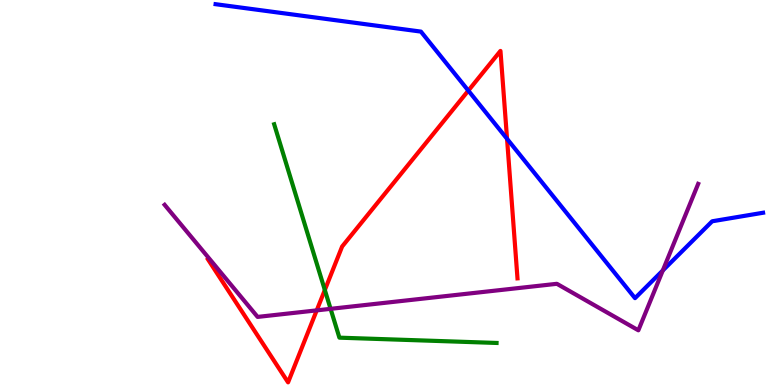[{'lines': ['blue', 'red'], 'intersections': [{'x': 6.04, 'y': 7.65}, {'x': 6.54, 'y': 6.39}]}, {'lines': ['green', 'red'], 'intersections': [{'x': 4.19, 'y': 2.47}]}, {'lines': ['purple', 'red'], 'intersections': [{'x': 4.09, 'y': 1.94}]}, {'lines': ['blue', 'green'], 'intersections': []}, {'lines': ['blue', 'purple'], 'intersections': [{'x': 8.55, 'y': 2.97}]}, {'lines': ['green', 'purple'], 'intersections': [{'x': 4.27, 'y': 1.98}]}]